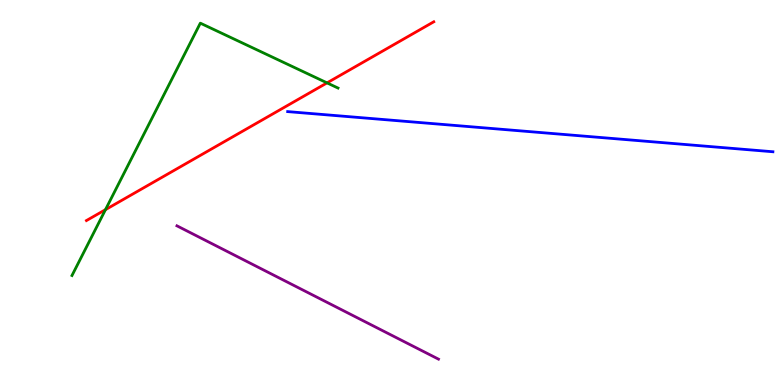[{'lines': ['blue', 'red'], 'intersections': []}, {'lines': ['green', 'red'], 'intersections': [{'x': 1.36, 'y': 4.55}, {'x': 4.22, 'y': 7.85}]}, {'lines': ['purple', 'red'], 'intersections': []}, {'lines': ['blue', 'green'], 'intersections': []}, {'lines': ['blue', 'purple'], 'intersections': []}, {'lines': ['green', 'purple'], 'intersections': []}]